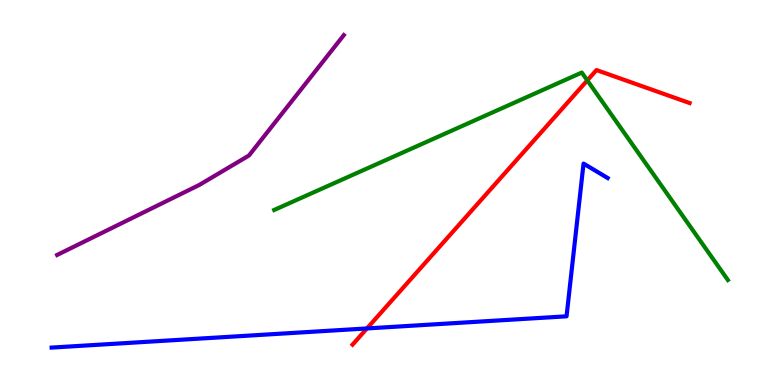[{'lines': ['blue', 'red'], 'intersections': [{'x': 4.73, 'y': 1.47}]}, {'lines': ['green', 'red'], 'intersections': [{'x': 7.58, 'y': 7.91}]}, {'lines': ['purple', 'red'], 'intersections': []}, {'lines': ['blue', 'green'], 'intersections': []}, {'lines': ['blue', 'purple'], 'intersections': []}, {'lines': ['green', 'purple'], 'intersections': []}]